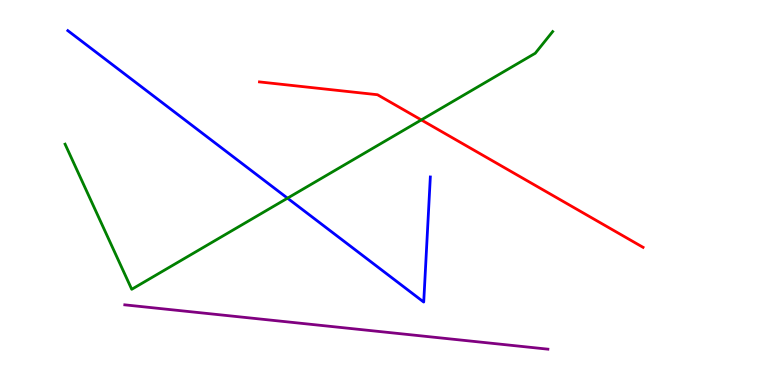[{'lines': ['blue', 'red'], 'intersections': []}, {'lines': ['green', 'red'], 'intersections': [{'x': 5.44, 'y': 6.89}]}, {'lines': ['purple', 'red'], 'intersections': []}, {'lines': ['blue', 'green'], 'intersections': [{'x': 3.71, 'y': 4.85}]}, {'lines': ['blue', 'purple'], 'intersections': []}, {'lines': ['green', 'purple'], 'intersections': []}]